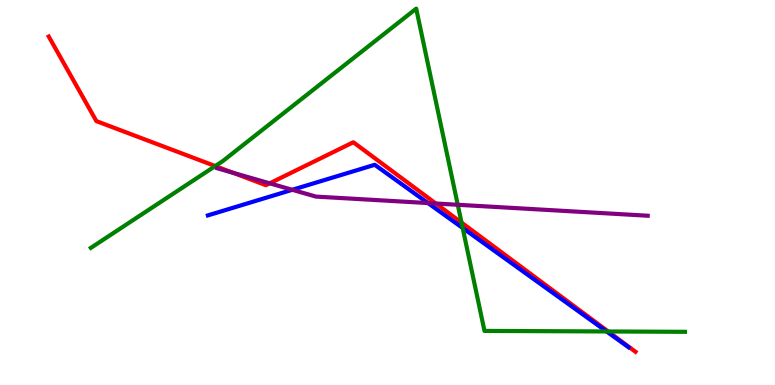[{'lines': ['blue', 'red'], 'intersections': []}, {'lines': ['green', 'red'], 'intersections': [{'x': 2.78, 'y': 5.69}, {'x': 5.96, 'y': 4.22}, {'x': 7.85, 'y': 1.39}]}, {'lines': ['purple', 'red'], 'intersections': [{'x': 3.01, 'y': 5.51}, {'x': 3.48, 'y': 5.24}, {'x': 5.62, 'y': 4.71}]}, {'lines': ['blue', 'green'], 'intersections': [{'x': 5.97, 'y': 4.08}, {'x': 7.83, 'y': 1.39}]}, {'lines': ['blue', 'purple'], 'intersections': [{'x': 3.77, 'y': 5.07}, {'x': 5.52, 'y': 4.73}]}, {'lines': ['green', 'purple'], 'intersections': [{'x': 5.91, 'y': 4.68}]}]